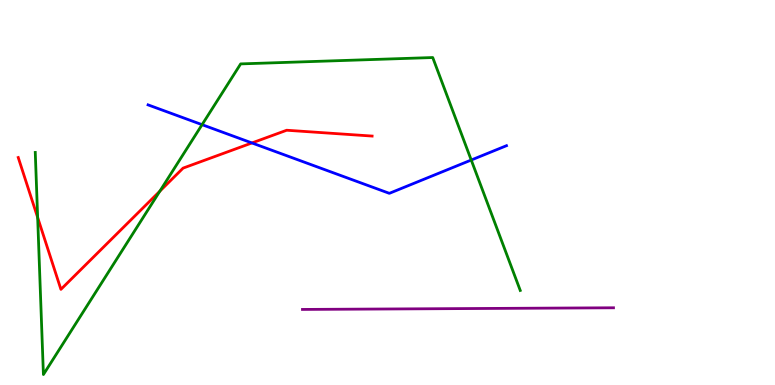[{'lines': ['blue', 'red'], 'intersections': [{'x': 3.25, 'y': 6.29}]}, {'lines': ['green', 'red'], 'intersections': [{'x': 0.486, 'y': 4.35}, {'x': 2.06, 'y': 5.03}]}, {'lines': ['purple', 'red'], 'intersections': []}, {'lines': ['blue', 'green'], 'intersections': [{'x': 2.61, 'y': 6.76}, {'x': 6.08, 'y': 5.84}]}, {'lines': ['blue', 'purple'], 'intersections': []}, {'lines': ['green', 'purple'], 'intersections': []}]